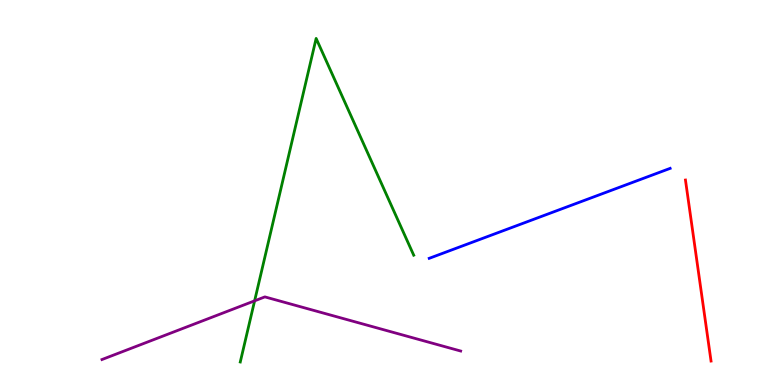[{'lines': ['blue', 'red'], 'intersections': []}, {'lines': ['green', 'red'], 'intersections': []}, {'lines': ['purple', 'red'], 'intersections': []}, {'lines': ['blue', 'green'], 'intersections': []}, {'lines': ['blue', 'purple'], 'intersections': []}, {'lines': ['green', 'purple'], 'intersections': [{'x': 3.29, 'y': 2.19}]}]